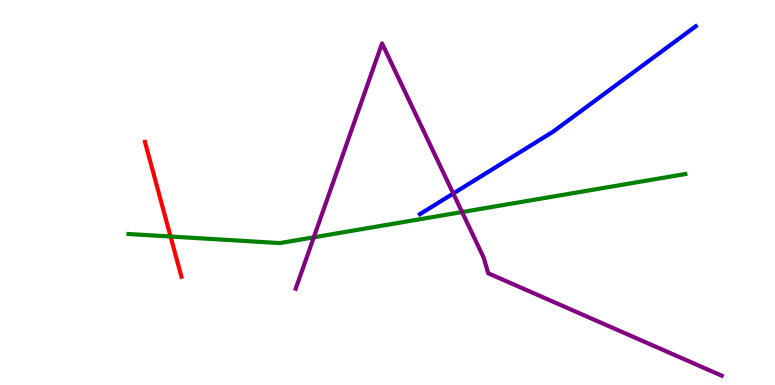[{'lines': ['blue', 'red'], 'intersections': []}, {'lines': ['green', 'red'], 'intersections': [{'x': 2.2, 'y': 3.86}]}, {'lines': ['purple', 'red'], 'intersections': []}, {'lines': ['blue', 'green'], 'intersections': []}, {'lines': ['blue', 'purple'], 'intersections': [{'x': 5.85, 'y': 4.97}]}, {'lines': ['green', 'purple'], 'intersections': [{'x': 4.05, 'y': 3.84}, {'x': 5.96, 'y': 4.49}]}]